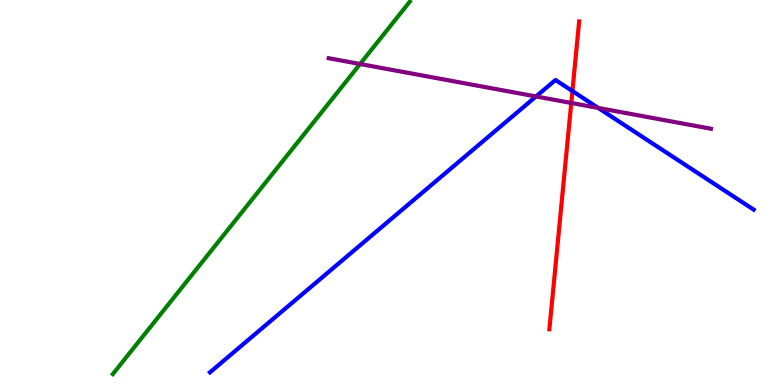[{'lines': ['blue', 'red'], 'intersections': [{'x': 7.39, 'y': 7.63}]}, {'lines': ['green', 'red'], 'intersections': []}, {'lines': ['purple', 'red'], 'intersections': [{'x': 7.37, 'y': 7.33}]}, {'lines': ['blue', 'green'], 'intersections': []}, {'lines': ['blue', 'purple'], 'intersections': [{'x': 6.92, 'y': 7.49}, {'x': 7.72, 'y': 7.2}]}, {'lines': ['green', 'purple'], 'intersections': [{'x': 4.65, 'y': 8.34}]}]